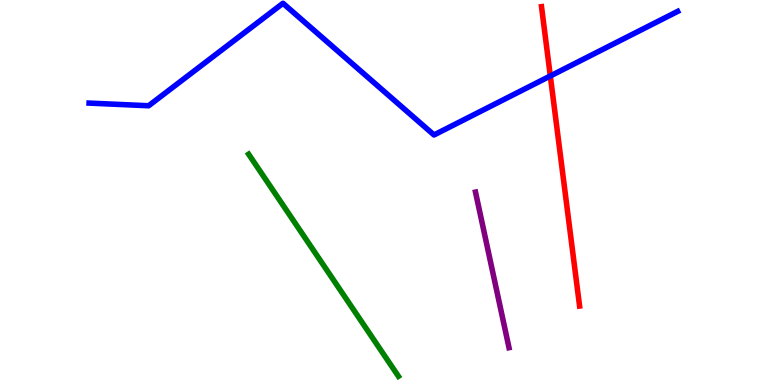[{'lines': ['blue', 'red'], 'intersections': [{'x': 7.1, 'y': 8.03}]}, {'lines': ['green', 'red'], 'intersections': []}, {'lines': ['purple', 'red'], 'intersections': []}, {'lines': ['blue', 'green'], 'intersections': []}, {'lines': ['blue', 'purple'], 'intersections': []}, {'lines': ['green', 'purple'], 'intersections': []}]